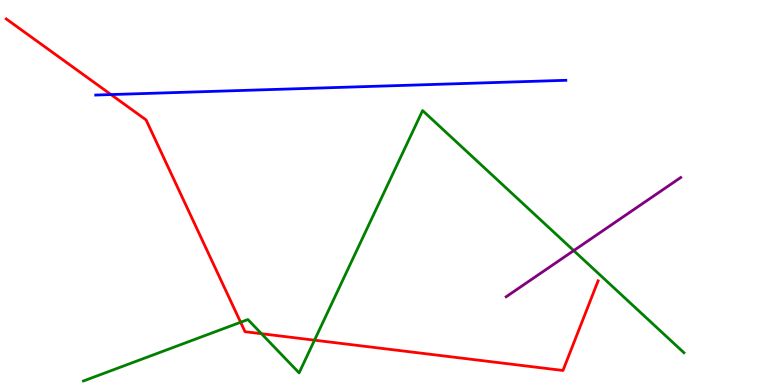[{'lines': ['blue', 'red'], 'intersections': [{'x': 1.43, 'y': 7.54}]}, {'lines': ['green', 'red'], 'intersections': [{'x': 3.1, 'y': 1.63}, {'x': 3.37, 'y': 1.33}, {'x': 4.06, 'y': 1.16}]}, {'lines': ['purple', 'red'], 'intersections': []}, {'lines': ['blue', 'green'], 'intersections': []}, {'lines': ['blue', 'purple'], 'intersections': []}, {'lines': ['green', 'purple'], 'intersections': [{'x': 7.4, 'y': 3.49}]}]